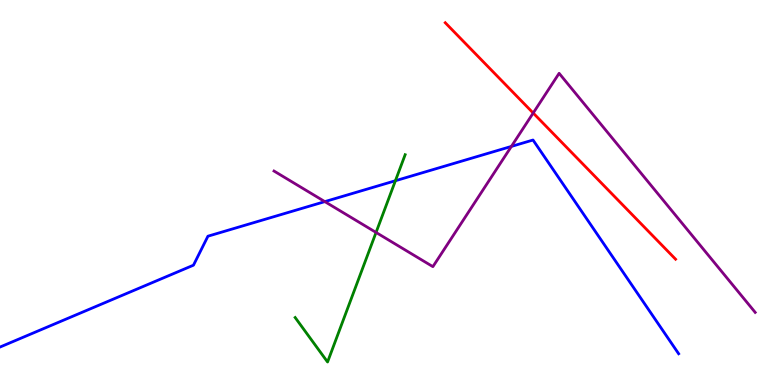[{'lines': ['blue', 'red'], 'intersections': []}, {'lines': ['green', 'red'], 'intersections': []}, {'lines': ['purple', 'red'], 'intersections': [{'x': 6.88, 'y': 7.06}]}, {'lines': ['blue', 'green'], 'intersections': [{'x': 5.1, 'y': 5.31}]}, {'lines': ['blue', 'purple'], 'intersections': [{'x': 4.19, 'y': 4.76}, {'x': 6.6, 'y': 6.2}]}, {'lines': ['green', 'purple'], 'intersections': [{'x': 4.85, 'y': 3.96}]}]